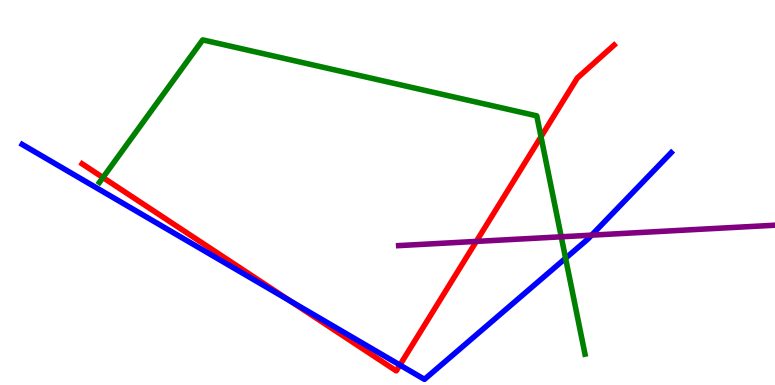[{'lines': ['blue', 'red'], 'intersections': [{'x': 3.74, 'y': 2.18}, {'x': 5.16, 'y': 0.519}]}, {'lines': ['green', 'red'], 'intersections': [{'x': 1.33, 'y': 5.39}, {'x': 6.98, 'y': 6.45}]}, {'lines': ['purple', 'red'], 'intersections': [{'x': 6.15, 'y': 3.73}]}, {'lines': ['blue', 'green'], 'intersections': [{'x': 7.3, 'y': 3.29}]}, {'lines': ['blue', 'purple'], 'intersections': [{'x': 7.63, 'y': 3.89}]}, {'lines': ['green', 'purple'], 'intersections': [{'x': 7.24, 'y': 3.85}]}]